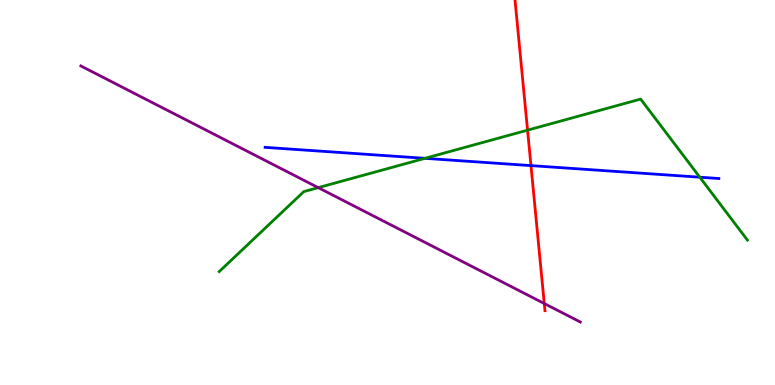[{'lines': ['blue', 'red'], 'intersections': [{'x': 6.85, 'y': 5.7}]}, {'lines': ['green', 'red'], 'intersections': [{'x': 6.81, 'y': 6.62}]}, {'lines': ['purple', 'red'], 'intersections': [{'x': 7.02, 'y': 2.12}]}, {'lines': ['blue', 'green'], 'intersections': [{'x': 5.48, 'y': 5.89}, {'x': 9.03, 'y': 5.4}]}, {'lines': ['blue', 'purple'], 'intersections': []}, {'lines': ['green', 'purple'], 'intersections': [{'x': 4.11, 'y': 5.13}]}]